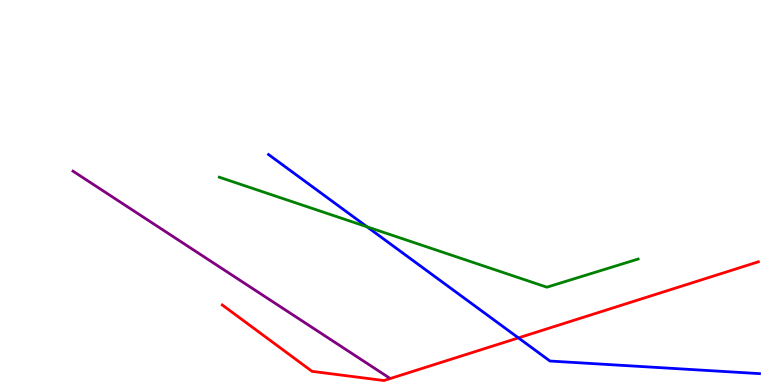[{'lines': ['blue', 'red'], 'intersections': [{'x': 6.69, 'y': 1.22}]}, {'lines': ['green', 'red'], 'intersections': []}, {'lines': ['purple', 'red'], 'intersections': []}, {'lines': ['blue', 'green'], 'intersections': [{'x': 4.74, 'y': 4.11}]}, {'lines': ['blue', 'purple'], 'intersections': []}, {'lines': ['green', 'purple'], 'intersections': []}]